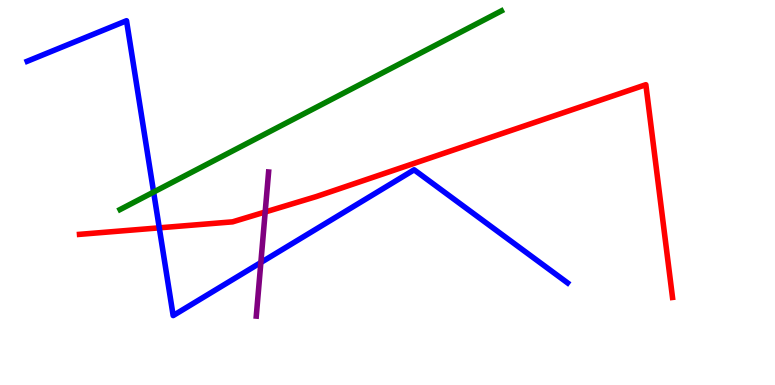[{'lines': ['blue', 'red'], 'intersections': [{'x': 2.06, 'y': 4.08}]}, {'lines': ['green', 'red'], 'intersections': []}, {'lines': ['purple', 'red'], 'intersections': [{'x': 3.42, 'y': 4.49}]}, {'lines': ['blue', 'green'], 'intersections': [{'x': 1.98, 'y': 5.01}]}, {'lines': ['blue', 'purple'], 'intersections': [{'x': 3.37, 'y': 3.18}]}, {'lines': ['green', 'purple'], 'intersections': []}]